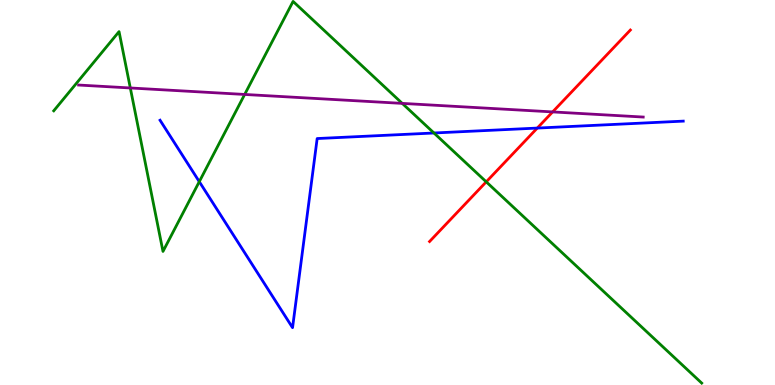[{'lines': ['blue', 'red'], 'intersections': [{'x': 6.93, 'y': 6.67}]}, {'lines': ['green', 'red'], 'intersections': [{'x': 6.27, 'y': 5.28}]}, {'lines': ['purple', 'red'], 'intersections': [{'x': 7.13, 'y': 7.09}]}, {'lines': ['blue', 'green'], 'intersections': [{'x': 2.57, 'y': 5.28}, {'x': 5.6, 'y': 6.55}]}, {'lines': ['blue', 'purple'], 'intersections': []}, {'lines': ['green', 'purple'], 'intersections': [{'x': 1.68, 'y': 7.72}, {'x': 3.16, 'y': 7.55}, {'x': 5.19, 'y': 7.31}]}]